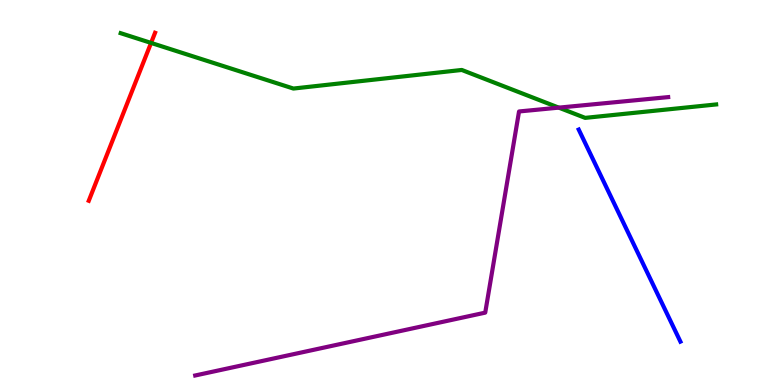[{'lines': ['blue', 'red'], 'intersections': []}, {'lines': ['green', 'red'], 'intersections': [{'x': 1.95, 'y': 8.89}]}, {'lines': ['purple', 'red'], 'intersections': []}, {'lines': ['blue', 'green'], 'intersections': []}, {'lines': ['blue', 'purple'], 'intersections': []}, {'lines': ['green', 'purple'], 'intersections': [{'x': 7.21, 'y': 7.2}]}]